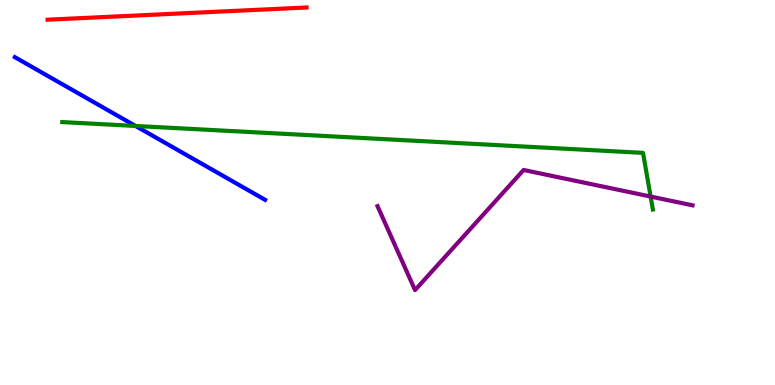[{'lines': ['blue', 'red'], 'intersections': []}, {'lines': ['green', 'red'], 'intersections': []}, {'lines': ['purple', 'red'], 'intersections': []}, {'lines': ['blue', 'green'], 'intersections': [{'x': 1.75, 'y': 6.73}]}, {'lines': ['blue', 'purple'], 'intersections': []}, {'lines': ['green', 'purple'], 'intersections': [{'x': 8.4, 'y': 4.89}]}]